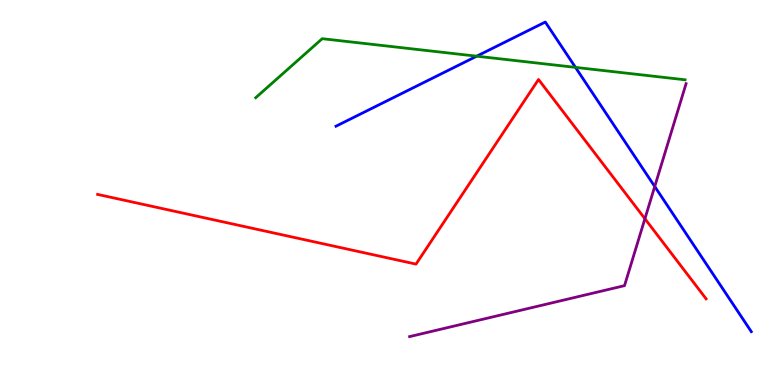[{'lines': ['blue', 'red'], 'intersections': []}, {'lines': ['green', 'red'], 'intersections': []}, {'lines': ['purple', 'red'], 'intersections': [{'x': 8.32, 'y': 4.32}]}, {'lines': ['blue', 'green'], 'intersections': [{'x': 6.15, 'y': 8.54}, {'x': 7.43, 'y': 8.25}]}, {'lines': ['blue', 'purple'], 'intersections': [{'x': 8.45, 'y': 5.16}]}, {'lines': ['green', 'purple'], 'intersections': []}]